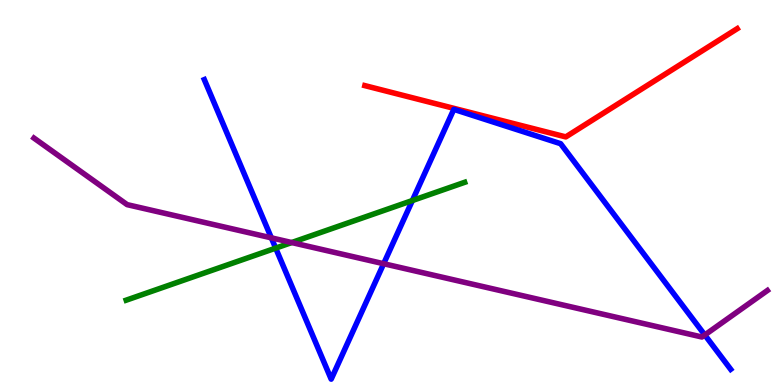[{'lines': ['blue', 'red'], 'intersections': []}, {'lines': ['green', 'red'], 'intersections': []}, {'lines': ['purple', 'red'], 'intersections': []}, {'lines': ['blue', 'green'], 'intersections': [{'x': 3.56, 'y': 3.56}, {'x': 5.32, 'y': 4.79}]}, {'lines': ['blue', 'purple'], 'intersections': [{'x': 3.5, 'y': 3.82}, {'x': 4.95, 'y': 3.15}, {'x': 9.09, 'y': 1.3}]}, {'lines': ['green', 'purple'], 'intersections': [{'x': 3.76, 'y': 3.7}]}]